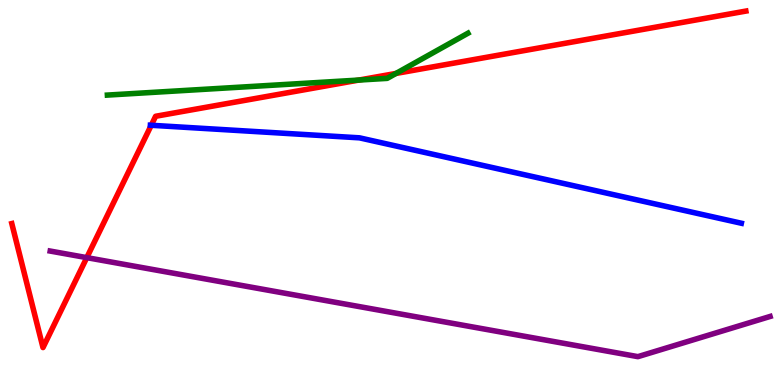[{'lines': ['blue', 'red'], 'intersections': [{'x': 1.95, 'y': 6.75}]}, {'lines': ['green', 'red'], 'intersections': [{'x': 4.63, 'y': 7.92}, {'x': 5.11, 'y': 8.09}]}, {'lines': ['purple', 'red'], 'intersections': [{'x': 1.12, 'y': 3.31}]}, {'lines': ['blue', 'green'], 'intersections': []}, {'lines': ['blue', 'purple'], 'intersections': []}, {'lines': ['green', 'purple'], 'intersections': []}]